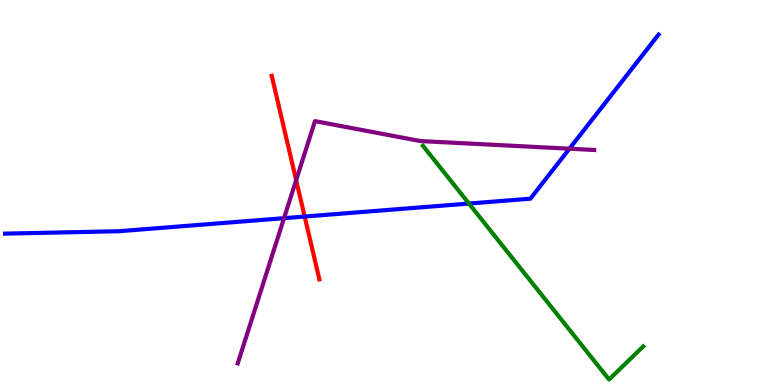[{'lines': ['blue', 'red'], 'intersections': [{'x': 3.93, 'y': 4.38}]}, {'lines': ['green', 'red'], 'intersections': []}, {'lines': ['purple', 'red'], 'intersections': [{'x': 3.82, 'y': 5.32}]}, {'lines': ['blue', 'green'], 'intersections': [{'x': 6.05, 'y': 4.71}]}, {'lines': ['blue', 'purple'], 'intersections': [{'x': 3.66, 'y': 4.33}, {'x': 7.35, 'y': 6.14}]}, {'lines': ['green', 'purple'], 'intersections': []}]